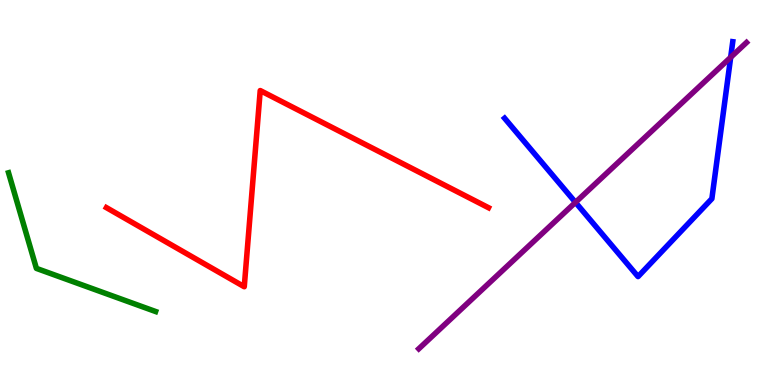[{'lines': ['blue', 'red'], 'intersections': []}, {'lines': ['green', 'red'], 'intersections': []}, {'lines': ['purple', 'red'], 'intersections': []}, {'lines': ['blue', 'green'], 'intersections': []}, {'lines': ['blue', 'purple'], 'intersections': [{'x': 7.43, 'y': 4.74}, {'x': 9.43, 'y': 8.51}]}, {'lines': ['green', 'purple'], 'intersections': []}]